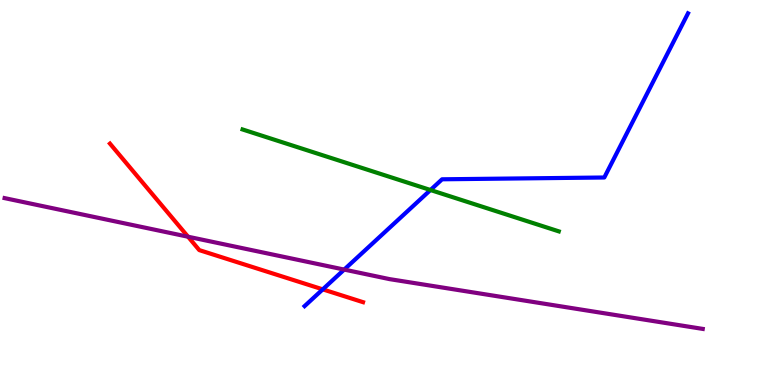[{'lines': ['blue', 'red'], 'intersections': [{'x': 4.16, 'y': 2.48}]}, {'lines': ['green', 'red'], 'intersections': []}, {'lines': ['purple', 'red'], 'intersections': [{'x': 2.43, 'y': 3.85}]}, {'lines': ['blue', 'green'], 'intersections': [{'x': 5.55, 'y': 5.06}]}, {'lines': ['blue', 'purple'], 'intersections': [{'x': 4.44, 'y': 3.0}]}, {'lines': ['green', 'purple'], 'intersections': []}]